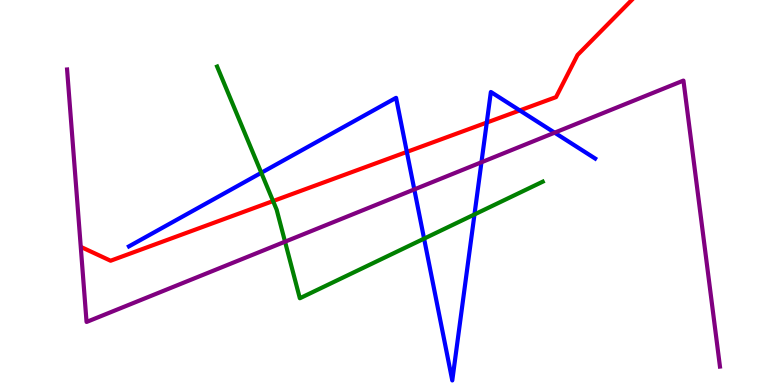[{'lines': ['blue', 'red'], 'intersections': [{'x': 5.25, 'y': 6.05}, {'x': 6.28, 'y': 6.82}, {'x': 6.71, 'y': 7.13}]}, {'lines': ['green', 'red'], 'intersections': [{'x': 3.52, 'y': 4.78}]}, {'lines': ['purple', 'red'], 'intersections': []}, {'lines': ['blue', 'green'], 'intersections': [{'x': 3.37, 'y': 5.51}, {'x': 5.47, 'y': 3.8}, {'x': 6.12, 'y': 4.43}]}, {'lines': ['blue', 'purple'], 'intersections': [{'x': 5.35, 'y': 5.08}, {'x': 6.21, 'y': 5.79}, {'x': 7.16, 'y': 6.55}]}, {'lines': ['green', 'purple'], 'intersections': [{'x': 3.68, 'y': 3.72}]}]